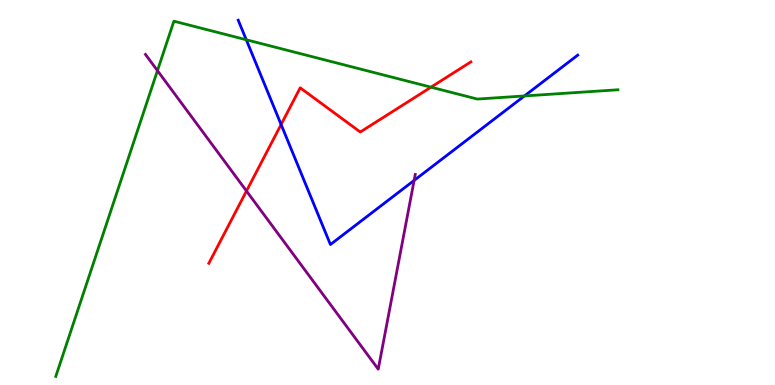[{'lines': ['blue', 'red'], 'intersections': [{'x': 3.63, 'y': 6.77}]}, {'lines': ['green', 'red'], 'intersections': [{'x': 5.56, 'y': 7.74}]}, {'lines': ['purple', 'red'], 'intersections': [{'x': 3.18, 'y': 5.04}]}, {'lines': ['blue', 'green'], 'intersections': [{'x': 3.18, 'y': 8.97}, {'x': 6.77, 'y': 7.51}]}, {'lines': ['blue', 'purple'], 'intersections': [{'x': 5.34, 'y': 5.31}]}, {'lines': ['green', 'purple'], 'intersections': [{'x': 2.03, 'y': 8.17}]}]